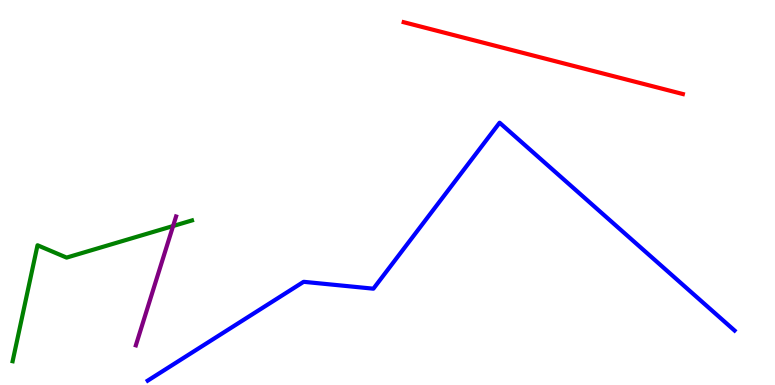[{'lines': ['blue', 'red'], 'intersections': []}, {'lines': ['green', 'red'], 'intersections': []}, {'lines': ['purple', 'red'], 'intersections': []}, {'lines': ['blue', 'green'], 'intersections': []}, {'lines': ['blue', 'purple'], 'intersections': []}, {'lines': ['green', 'purple'], 'intersections': [{'x': 2.23, 'y': 4.13}]}]